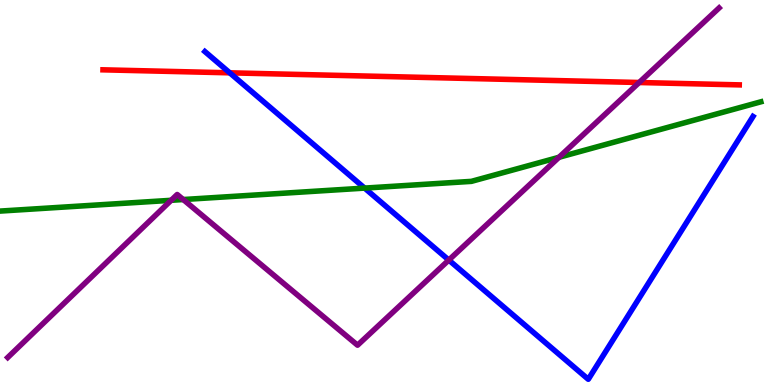[{'lines': ['blue', 'red'], 'intersections': [{'x': 2.96, 'y': 8.11}]}, {'lines': ['green', 'red'], 'intersections': []}, {'lines': ['purple', 'red'], 'intersections': [{'x': 8.25, 'y': 7.86}]}, {'lines': ['blue', 'green'], 'intersections': [{'x': 4.7, 'y': 5.11}]}, {'lines': ['blue', 'purple'], 'intersections': [{'x': 5.79, 'y': 3.25}]}, {'lines': ['green', 'purple'], 'intersections': [{'x': 2.21, 'y': 4.8}, {'x': 2.36, 'y': 4.82}, {'x': 7.21, 'y': 5.91}]}]